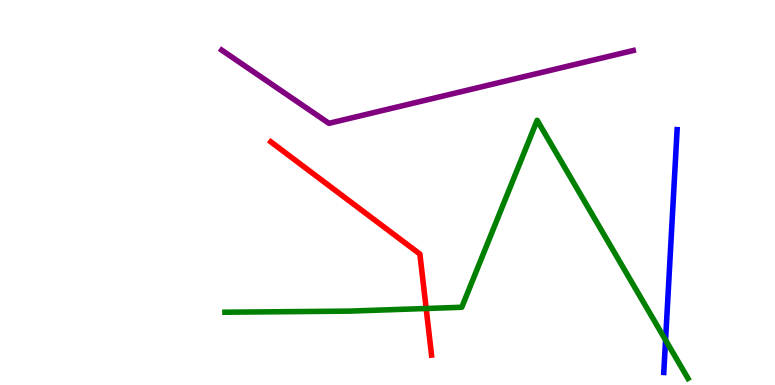[{'lines': ['blue', 'red'], 'intersections': []}, {'lines': ['green', 'red'], 'intersections': [{'x': 5.5, 'y': 1.99}]}, {'lines': ['purple', 'red'], 'intersections': []}, {'lines': ['blue', 'green'], 'intersections': [{'x': 8.59, 'y': 1.17}]}, {'lines': ['blue', 'purple'], 'intersections': []}, {'lines': ['green', 'purple'], 'intersections': []}]